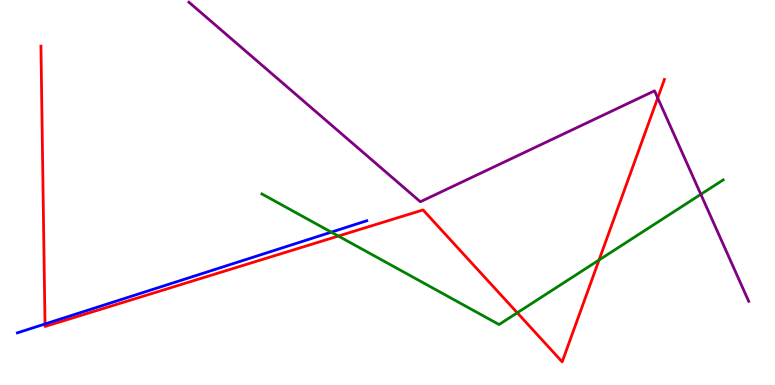[{'lines': ['blue', 'red'], 'intersections': [{'x': 0.581, 'y': 1.58}]}, {'lines': ['green', 'red'], 'intersections': [{'x': 4.37, 'y': 3.87}, {'x': 6.67, 'y': 1.88}, {'x': 7.73, 'y': 3.25}]}, {'lines': ['purple', 'red'], 'intersections': [{'x': 8.49, 'y': 7.46}]}, {'lines': ['blue', 'green'], 'intersections': [{'x': 4.27, 'y': 3.97}]}, {'lines': ['blue', 'purple'], 'intersections': []}, {'lines': ['green', 'purple'], 'intersections': [{'x': 9.04, 'y': 4.95}]}]